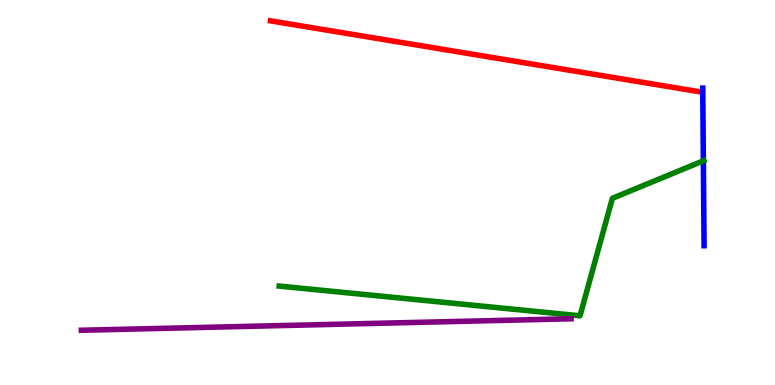[{'lines': ['blue', 'red'], 'intersections': []}, {'lines': ['green', 'red'], 'intersections': []}, {'lines': ['purple', 'red'], 'intersections': []}, {'lines': ['blue', 'green'], 'intersections': [{'x': 9.08, 'y': 5.82}]}, {'lines': ['blue', 'purple'], 'intersections': []}, {'lines': ['green', 'purple'], 'intersections': []}]